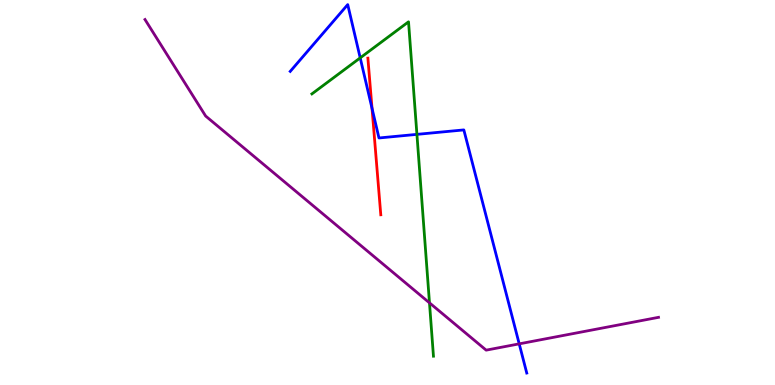[{'lines': ['blue', 'red'], 'intersections': [{'x': 4.8, 'y': 7.19}]}, {'lines': ['green', 'red'], 'intersections': []}, {'lines': ['purple', 'red'], 'intersections': []}, {'lines': ['blue', 'green'], 'intersections': [{'x': 4.65, 'y': 8.5}, {'x': 5.38, 'y': 6.51}]}, {'lines': ['blue', 'purple'], 'intersections': [{'x': 6.7, 'y': 1.07}]}, {'lines': ['green', 'purple'], 'intersections': [{'x': 5.54, 'y': 2.13}]}]